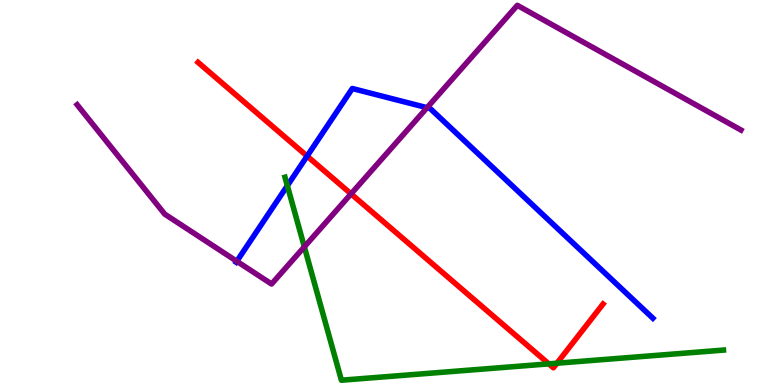[{'lines': ['blue', 'red'], 'intersections': [{'x': 3.96, 'y': 5.95}]}, {'lines': ['green', 'red'], 'intersections': [{'x': 7.08, 'y': 0.549}, {'x': 7.19, 'y': 0.566}]}, {'lines': ['purple', 'red'], 'intersections': [{'x': 4.53, 'y': 4.96}]}, {'lines': ['blue', 'green'], 'intersections': [{'x': 3.71, 'y': 5.18}]}, {'lines': ['blue', 'purple'], 'intersections': [{'x': 3.06, 'y': 3.21}, {'x': 5.51, 'y': 7.2}]}, {'lines': ['green', 'purple'], 'intersections': [{'x': 3.93, 'y': 3.59}]}]